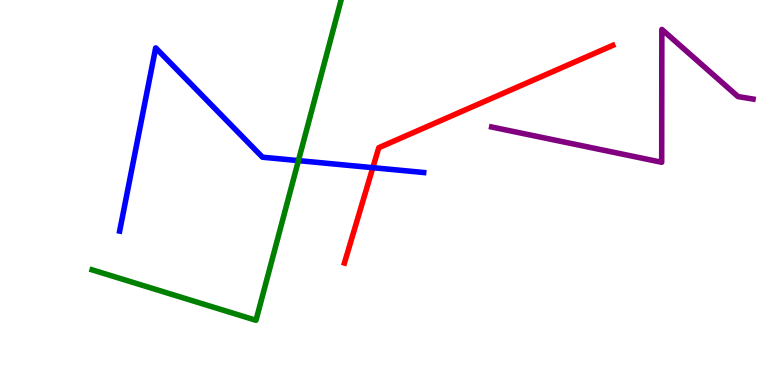[{'lines': ['blue', 'red'], 'intersections': [{'x': 4.81, 'y': 5.64}]}, {'lines': ['green', 'red'], 'intersections': []}, {'lines': ['purple', 'red'], 'intersections': []}, {'lines': ['blue', 'green'], 'intersections': [{'x': 3.85, 'y': 5.83}]}, {'lines': ['blue', 'purple'], 'intersections': []}, {'lines': ['green', 'purple'], 'intersections': []}]